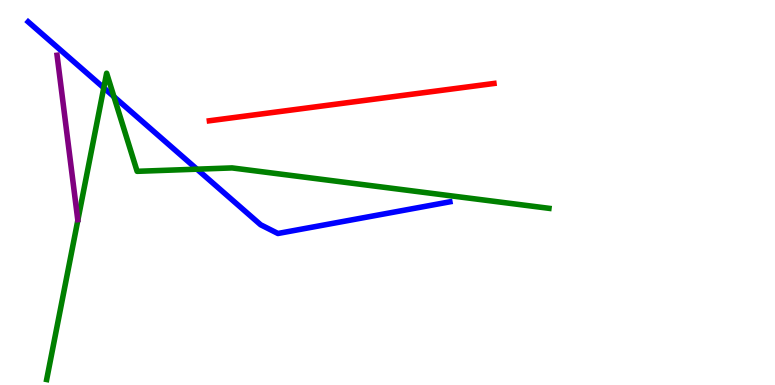[{'lines': ['blue', 'red'], 'intersections': []}, {'lines': ['green', 'red'], 'intersections': []}, {'lines': ['purple', 'red'], 'intersections': []}, {'lines': ['blue', 'green'], 'intersections': [{'x': 1.34, 'y': 7.72}, {'x': 1.47, 'y': 7.49}, {'x': 2.54, 'y': 5.61}]}, {'lines': ['blue', 'purple'], 'intersections': []}, {'lines': ['green', 'purple'], 'intersections': []}]